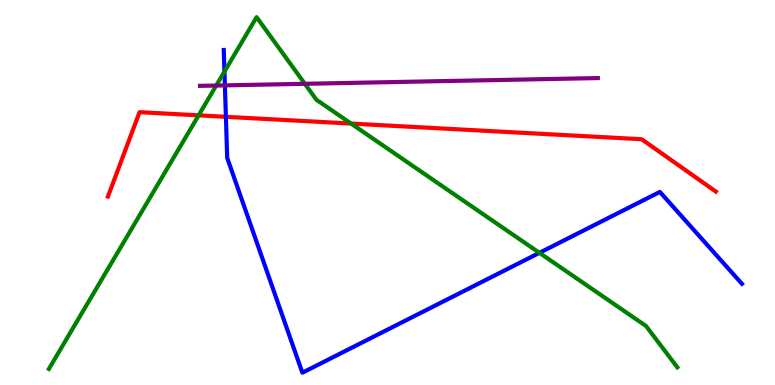[{'lines': ['blue', 'red'], 'intersections': [{'x': 2.91, 'y': 6.97}]}, {'lines': ['green', 'red'], 'intersections': [{'x': 2.56, 'y': 7.0}, {'x': 4.53, 'y': 6.79}]}, {'lines': ['purple', 'red'], 'intersections': []}, {'lines': ['blue', 'green'], 'intersections': [{'x': 2.9, 'y': 8.14}, {'x': 6.96, 'y': 3.43}]}, {'lines': ['blue', 'purple'], 'intersections': [{'x': 2.9, 'y': 7.78}]}, {'lines': ['green', 'purple'], 'intersections': [{'x': 2.79, 'y': 7.78}, {'x': 3.93, 'y': 7.82}]}]